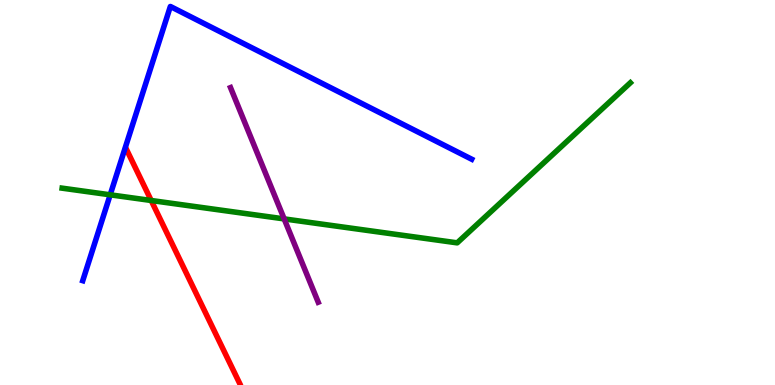[{'lines': ['blue', 'red'], 'intersections': []}, {'lines': ['green', 'red'], 'intersections': [{'x': 1.95, 'y': 4.79}]}, {'lines': ['purple', 'red'], 'intersections': []}, {'lines': ['blue', 'green'], 'intersections': [{'x': 1.42, 'y': 4.94}]}, {'lines': ['blue', 'purple'], 'intersections': []}, {'lines': ['green', 'purple'], 'intersections': [{'x': 3.67, 'y': 4.31}]}]